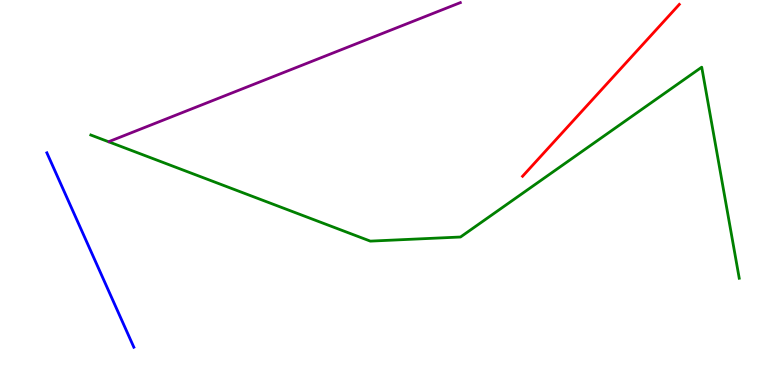[{'lines': ['blue', 'red'], 'intersections': []}, {'lines': ['green', 'red'], 'intersections': []}, {'lines': ['purple', 'red'], 'intersections': []}, {'lines': ['blue', 'green'], 'intersections': []}, {'lines': ['blue', 'purple'], 'intersections': []}, {'lines': ['green', 'purple'], 'intersections': []}]